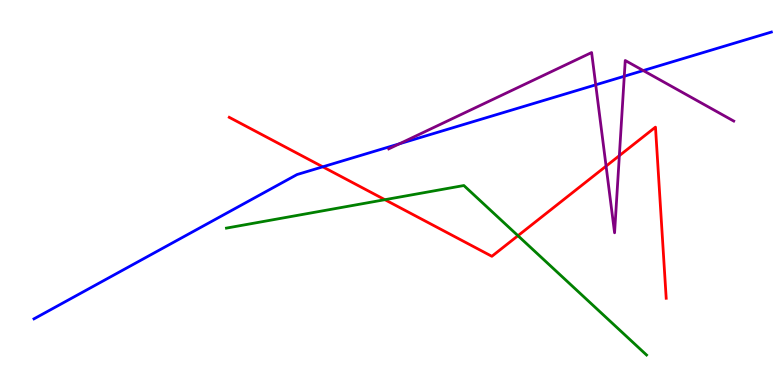[{'lines': ['blue', 'red'], 'intersections': [{'x': 4.16, 'y': 5.67}]}, {'lines': ['green', 'red'], 'intersections': [{'x': 4.97, 'y': 4.81}, {'x': 6.68, 'y': 3.88}]}, {'lines': ['purple', 'red'], 'intersections': [{'x': 7.82, 'y': 5.68}, {'x': 7.99, 'y': 5.96}]}, {'lines': ['blue', 'green'], 'intersections': []}, {'lines': ['blue', 'purple'], 'intersections': [{'x': 5.15, 'y': 6.26}, {'x': 7.69, 'y': 7.8}, {'x': 8.06, 'y': 8.02}, {'x': 8.3, 'y': 8.17}]}, {'lines': ['green', 'purple'], 'intersections': []}]